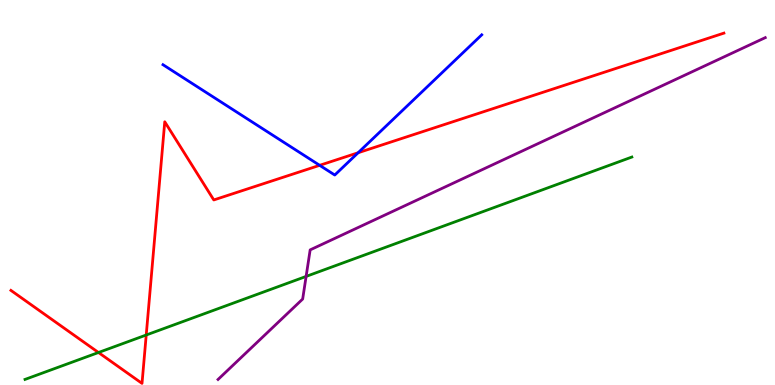[{'lines': ['blue', 'red'], 'intersections': [{'x': 4.12, 'y': 5.71}, {'x': 4.62, 'y': 6.03}]}, {'lines': ['green', 'red'], 'intersections': [{'x': 1.27, 'y': 0.844}, {'x': 1.89, 'y': 1.3}]}, {'lines': ['purple', 'red'], 'intersections': []}, {'lines': ['blue', 'green'], 'intersections': []}, {'lines': ['blue', 'purple'], 'intersections': []}, {'lines': ['green', 'purple'], 'intersections': [{'x': 3.95, 'y': 2.82}]}]